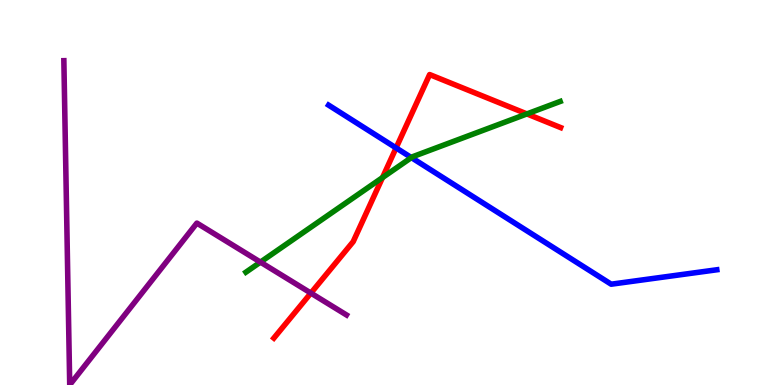[{'lines': ['blue', 'red'], 'intersections': [{'x': 5.11, 'y': 6.16}]}, {'lines': ['green', 'red'], 'intersections': [{'x': 4.94, 'y': 5.39}, {'x': 6.8, 'y': 7.04}]}, {'lines': ['purple', 'red'], 'intersections': [{'x': 4.01, 'y': 2.39}]}, {'lines': ['blue', 'green'], 'intersections': [{'x': 5.31, 'y': 5.91}]}, {'lines': ['blue', 'purple'], 'intersections': []}, {'lines': ['green', 'purple'], 'intersections': [{'x': 3.36, 'y': 3.19}]}]